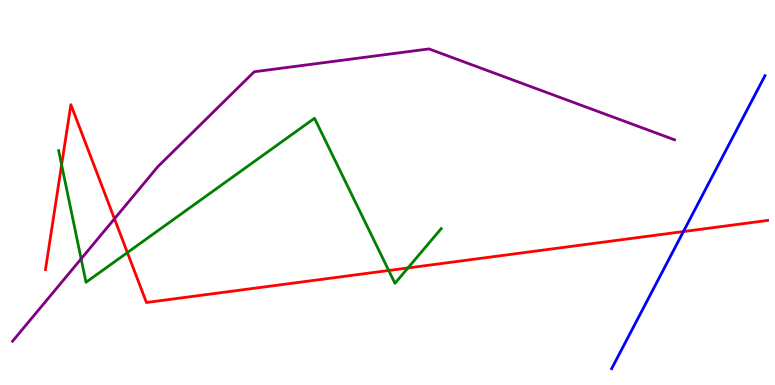[{'lines': ['blue', 'red'], 'intersections': [{'x': 8.82, 'y': 3.99}]}, {'lines': ['green', 'red'], 'intersections': [{'x': 0.795, 'y': 5.72}, {'x': 1.64, 'y': 3.44}, {'x': 5.02, 'y': 2.97}, {'x': 5.26, 'y': 3.04}]}, {'lines': ['purple', 'red'], 'intersections': [{'x': 1.48, 'y': 4.32}]}, {'lines': ['blue', 'green'], 'intersections': []}, {'lines': ['blue', 'purple'], 'intersections': []}, {'lines': ['green', 'purple'], 'intersections': [{'x': 1.05, 'y': 3.28}]}]